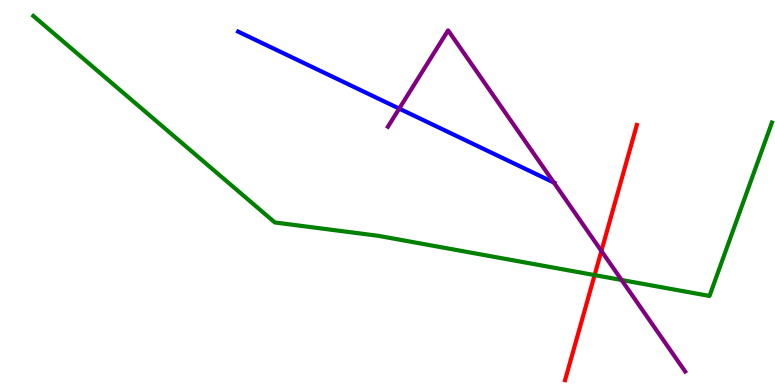[{'lines': ['blue', 'red'], 'intersections': []}, {'lines': ['green', 'red'], 'intersections': [{'x': 7.67, 'y': 2.85}]}, {'lines': ['purple', 'red'], 'intersections': [{'x': 7.76, 'y': 3.48}]}, {'lines': ['blue', 'green'], 'intersections': []}, {'lines': ['blue', 'purple'], 'intersections': [{'x': 5.15, 'y': 7.18}, {'x': 7.15, 'y': 5.26}]}, {'lines': ['green', 'purple'], 'intersections': [{'x': 8.02, 'y': 2.73}]}]